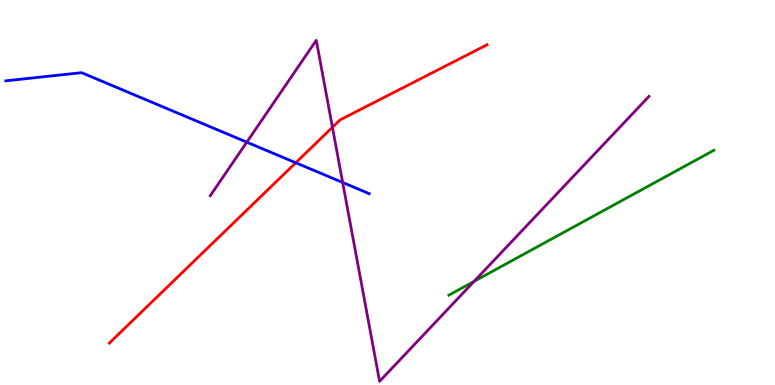[{'lines': ['blue', 'red'], 'intersections': [{'x': 3.82, 'y': 5.77}]}, {'lines': ['green', 'red'], 'intersections': []}, {'lines': ['purple', 'red'], 'intersections': [{'x': 4.29, 'y': 6.69}]}, {'lines': ['blue', 'green'], 'intersections': []}, {'lines': ['blue', 'purple'], 'intersections': [{'x': 3.18, 'y': 6.31}, {'x': 4.42, 'y': 5.26}]}, {'lines': ['green', 'purple'], 'intersections': [{'x': 6.12, 'y': 2.69}]}]